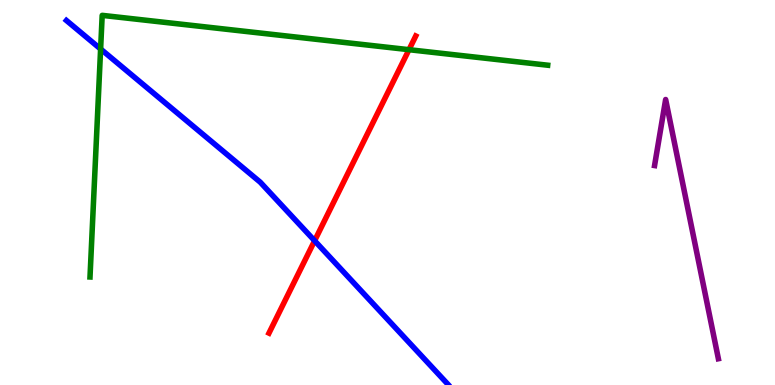[{'lines': ['blue', 'red'], 'intersections': [{'x': 4.06, 'y': 3.75}]}, {'lines': ['green', 'red'], 'intersections': [{'x': 5.28, 'y': 8.71}]}, {'lines': ['purple', 'red'], 'intersections': []}, {'lines': ['blue', 'green'], 'intersections': [{'x': 1.3, 'y': 8.73}]}, {'lines': ['blue', 'purple'], 'intersections': []}, {'lines': ['green', 'purple'], 'intersections': []}]